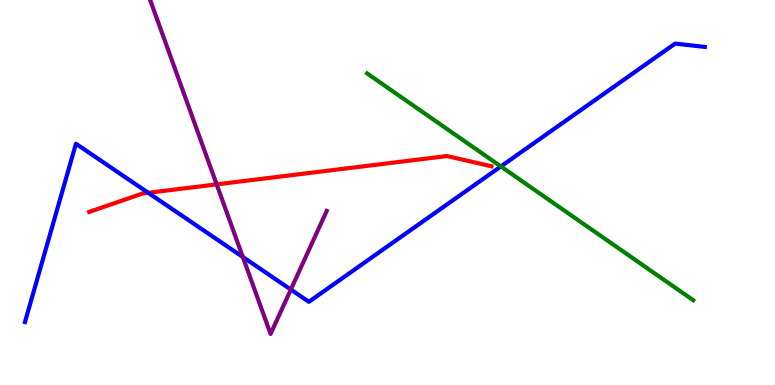[{'lines': ['blue', 'red'], 'intersections': [{'x': 1.91, 'y': 4.99}]}, {'lines': ['green', 'red'], 'intersections': []}, {'lines': ['purple', 'red'], 'intersections': [{'x': 2.8, 'y': 5.21}]}, {'lines': ['blue', 'green'], 'intersections': [{'x': 6.46, 'y': 5.68}]}, {'lines': ['blue', 'purple'], 'intersections': [{'x': 3.13, 'y': 3.32}, {'x': 3.75, 'y': 2.48}]}, {'lines': ['green', 'purple'], 'intersections': []}]